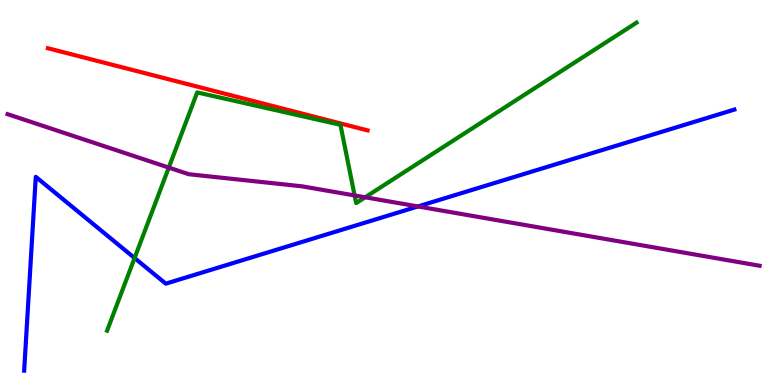[{'lines': ['blue', 'red'], 'intersections': []}, {'lines': ['green', 'red'], 'intersections': []}, {'lines': ['purple', 'red'], 'intersections': []}, {'lines': ['blue', 'green'], 'intersections': [{'x': 1.74, 'y': 3.3}]}, {'lines': ['blue', 'purple'], 'intersections': [{'x': 5.39, 'y': 4.64}]}, {'lines': ['green', 'purple'], 'intersections': [{'x': 2.18, 'y': 5.65}, {'x': 4.58, 'y': 4.92}, {'x': 4.71, 'y': 4.88}]}]